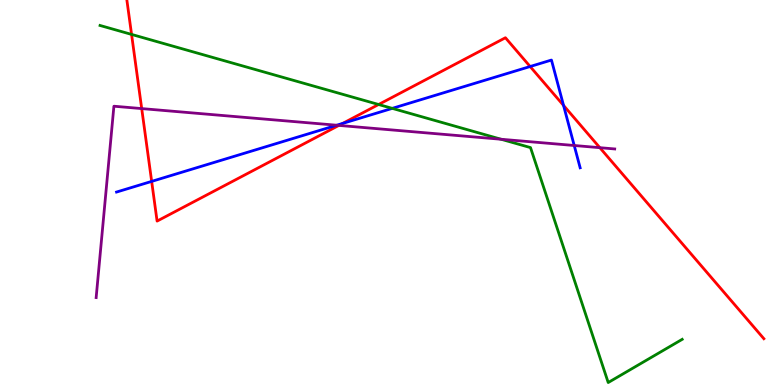[{'lines': ['blue', 'red'], 'intersections': [{'x': 1.96, 'y': 5.29}, {'x': 4.42, 'y': 6.79}, {'x': 6.84, 'y': 8.27}, {'x': 7.27, 'y': 7.26}]}, {'lines': ['green', 'red'], 'intersections': [{'x': 1.7, 'y': 9.11}, {'x': 4.89, 'y': 7.29}]}, {'lines': ['purple', 'red'], 'intersections': [{'x': 1.83, 'y': 7.18}, {'x': 4.37, 'y': 6.74}, {'x': 7.74, 'y': 6.16}]}, {'lines': ['blue', 'green'], 'intersections': [{'x': 5.06, 'y': 7.19}]}, {'lines': ['blue', 'purple'], 'intersections': [{'x': 4.34, 'y': 6.75}, {'x': 7.41, 'y': 6.22}]}, {'lines': ['green', 'purple'], 'intersections': [{'x': 6.47, 'y': 6.38}]}]